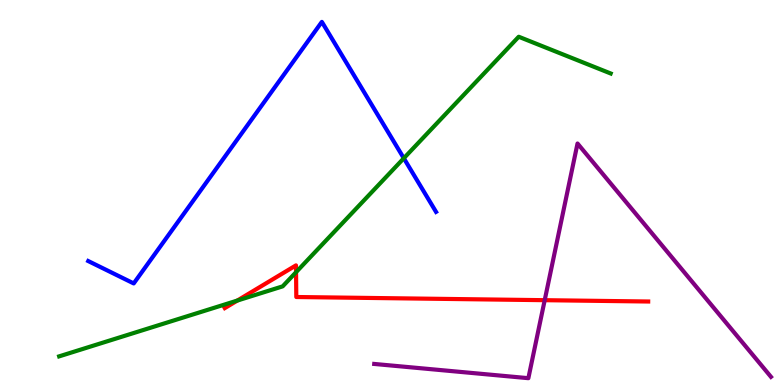[{'lines': ['blue', 'red'], 'intersections': []}, {'lines': ['green', 'red'], 'intersections': [{'x': 3.06, 'y': 2.19}, {'x': 3.82, 'y': 2.93}]}, {'lines': ['purple', 'red'], 'intersections': [{'x': 7.03, 'y': 2.2}]}, {'lines': ['blue', 'green'], 'intersections': [{'x': 5.21, 'y': 5.89}]}, {'lines': ['blue', 'purple'], 'intersections': []}, {'lines': ['green', 'purple'], 'intersections': []}]